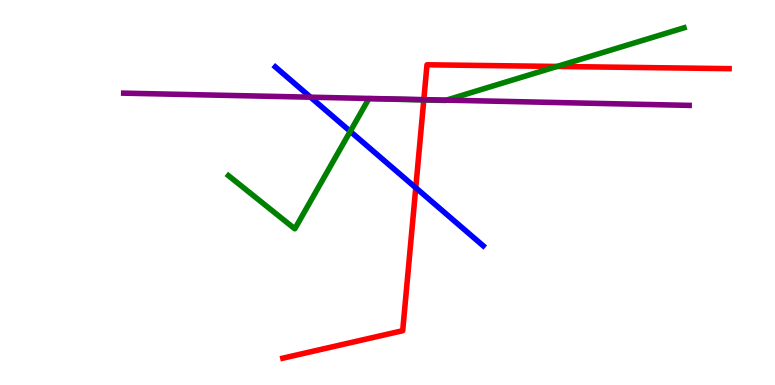[{'lines': ['blue', 'red'], 'intersections': [{'x': 5.36, 'y': 5.12}]}, {'lines': ['green', 'red'], 'intersections': [{'x': 5.47, 'y': 7.4}, {'x': 7.19, 'y': 8.27}]}, {'lines': ['purple', 'red'], 'intersections': [{'x': 5.47, 'y': 7.41}]}, {'lines': ['blue', 'green'], 'intersections': [{'x': 4.52, 'y': 6.59}]}, {'lines': ['blue', 'purple'], 'intersections': [{'x': 4.01, 'y': 7.48}]}, {'lines': ['green', 'purple'], 'intersections': [{'x': 5.76, 'y': 7.4}]}]